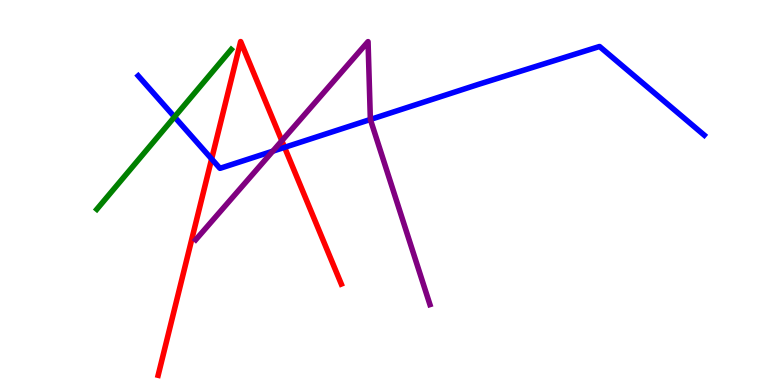[{'lines': ['blue', 'red'], 'intersections': [{'x': 2.73, 'y': 5.87}, {'x': 3.67, 'y': 6.17}]}, {'lines': ['green', 'red'], 'intersections': []}, {'lines': ['purple', 'red'], 'intersections': [{'x': 3.64, 'y': 6.34}]}, {'lines': ['blue', 'green'], 'intersections': [{'x': 2.25, 'y': 6.96}]}, {'lines': ['blue', 'purple'], 'intersections': [{'x': 3.52, 'y': 6.07}, {'x': 4.78, 'y': 6.9}]}, {'lines': ['green', 'purple'], 'intersections': []}]